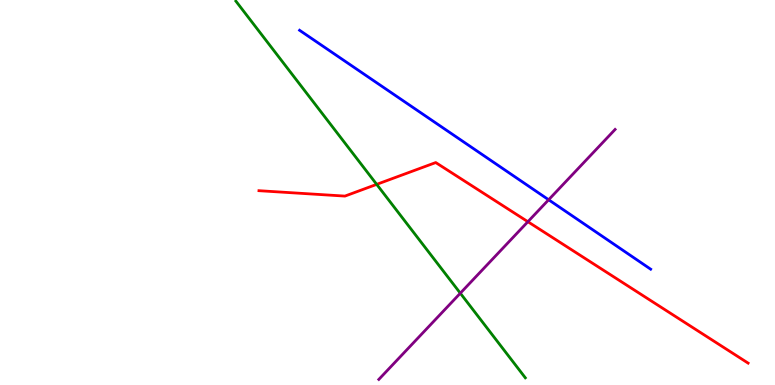[{'lines': ['blue', 'red'], 'intersections': []}, {'lines': ['green', 'red'], 'intersections': [{'x': 4.86, 'y': 5.21}]}, {'lines': ['purple', 'red'], 'intersections': [{'x': 6.81, 'y': 4.24}]}, {'lines': ['blue', 'green'], 'intersections': []}, {'lines': ['blue', 'purple'], 'intersections': [{'x': 7.08, 'y': 4.81}]}, {'lines': ['green', 'purple'], 'intersections': [{'x': 5.94, 'y': 2.38}]}]